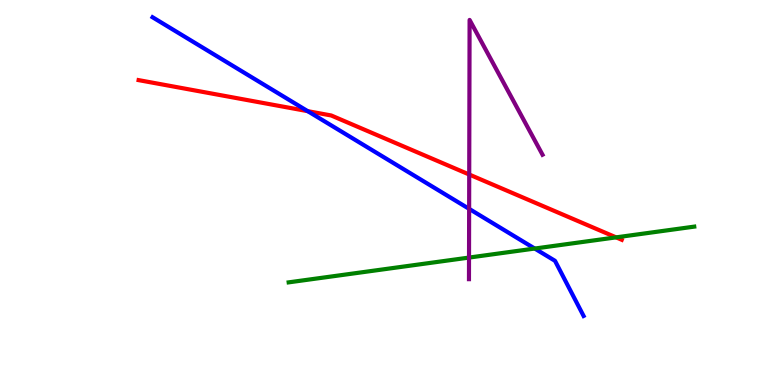[{'lines': ['blue', 'red'], 'intersections': [{'x': 3.97, 'y': 7.11}]}, {'lines': ['green', 'red'], 'intersections': [{'x': 7.95, 'y': 3.83}]}, {'lines': ['purple', 'red'], 'intersections': [{'x': 6.05, 'y': 5.47}]}, {'lines': ['blue', 'green'], 'intersections': [{'x': 6.9, 'y': 3.54}]}, {'lines': ['blue', 'purple'], 'intersections': [{'x': 6.05, 'y': 4.58}]}, {'lines': ['green', 'purple'], 'intersections': [{'x': 6.05, 'y': 3.31}]}]